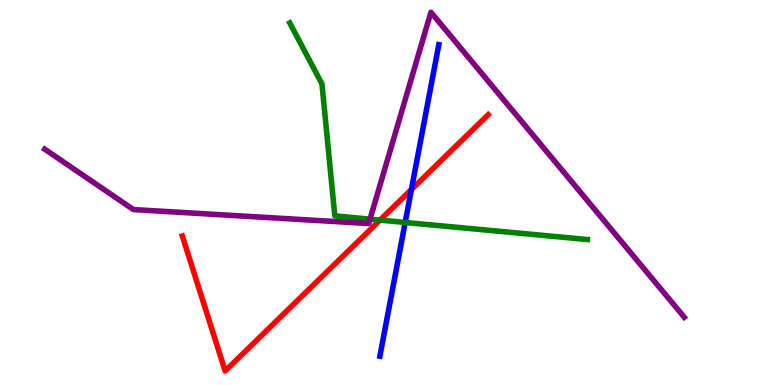[{'lines': ['blue', 'red'], 'intersections': [{'x': 5.31, 'y': 5.08}]}, {'lines': ['green', 'red'], 'intersections': [{'x': 4.9, 'y': 4.28}]}, {'lines': ['purple', 'red'], 'intersections': []}, {'lines': ['blue', 'green'], 'intersections': [{'x': 5.23, 'y': 4.22}]}, {'lines': ['blue', 'purple'], 'intersections': []}, {'lines': ['green', 'purple'], 'intersections': [{'x': 4.77, 'y': 4.31}]}]